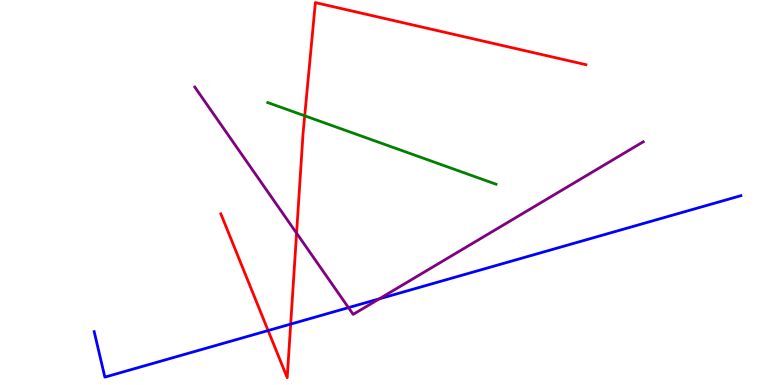[{'lines': ['blue', 'red'], 'intersections': [{'x': 3.46, 'y': 1.41}, {'x': 3.75, 'y': 1.58}]}, {'lines': ['green', 'red'], 'intersections': [{'x': 3.93, 'y': 6.99}]}, {'lines': ['purple', 'red'], 'intersections': [{'x': 3.83, 'y': 3.94}]}, {'lines': ['blue', 'green'], 'intersections': []}, {'lines': ['blue', 'purple'], 'intersections': [{'x': 4.5, 'y': 2.01}, {'x': 4.89, 'y': 2.24}]}, {'lines': ['green', 'purple'], 'intersections': []}]